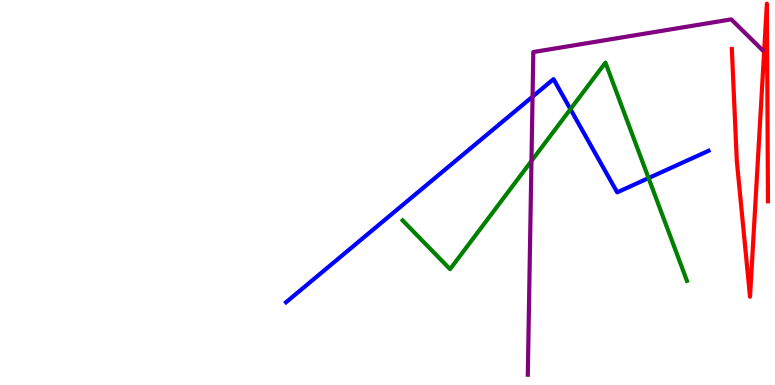[{'lines': ['blue', 'red'], 'intersections': []}, {'lines': ['green', 'red'], 'intersections': []}, {'lines': ['purple', 'red'], 'intersections': []}, {'lines': ['blue', 'green'], 'intersections': [{'x': 7.36, 'y': 7.16}, {'x': 8.37, 'y': 5.37}]}, {'lines': ['blue', 'purple'], 'intersections': [{'x': 6.87, 'y': 7.49}]}, {'lines': ['green', 'purple'], 'intersections': [{'x': 6.86, 'y': 5.82}]}]